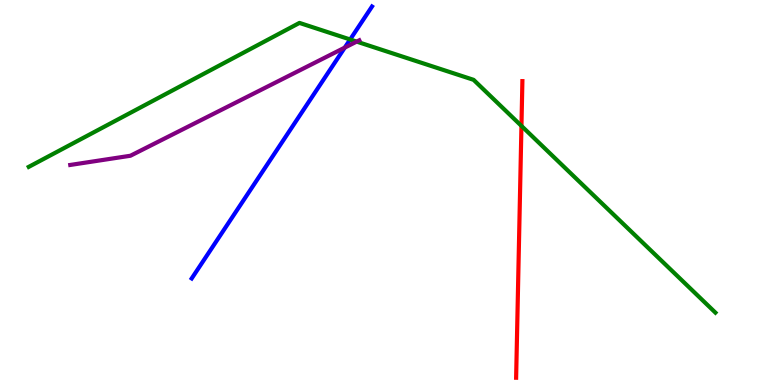[{'lines': ['blue', 'red'], 'intersections': []}, {'lines': ['green', 'red'], 'intersections': [{'x': 6.73, 'y': 6.73}]}, {'lines': ['purple', 'red'], 'intersections': []}, {'lines': ['blue', 'green'], 'intersections': [{'x': 4.52, 'y': 8.97}]}, {'lines': ['blue', 'purple'], 'intersections': [{'x': 4.45, 'y': 8.76}]}, {'lines': ['green', 'purple'], 'intersections': [{'x': 4.6, 'y': 8.92}]}]